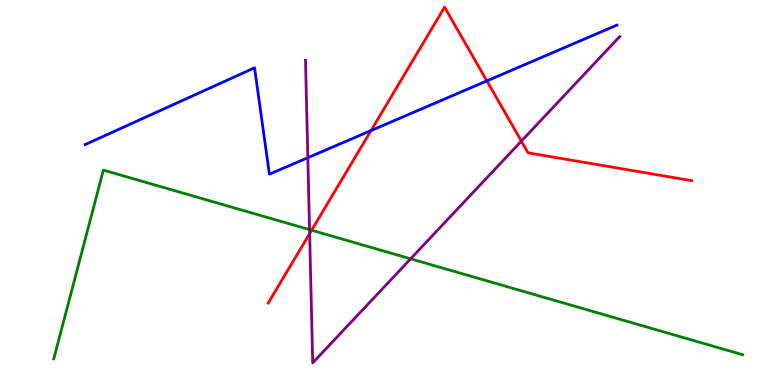[{'lines': ['blue', 'red'], 'intersections': [{'x': 4.79, 'y': 6.61}, {'x': 6.28, 'y': 7.9}]}, {'lines': ['green', 'red'], 'intersections': [{'x': 4.02, 'y': 4.02}]}, {'lines': ['purple', 'red'], 'intersections': [{'x': 4.0, 'y': 3.93}, {'x': 6.73, 'y': 6.33}]}, {'lines': ['blue', 'green'], 'intersections': []}, {'lines': ['blue', 'purple'], 'intersections': [{'x': 3.97, 'y': 5.9}]}, {'lines': ['green', 'purple'], 'intersections': [{'x': 3.99, 'y': 4.04}, {'x': 5.3, 'y': 3.28}]}]